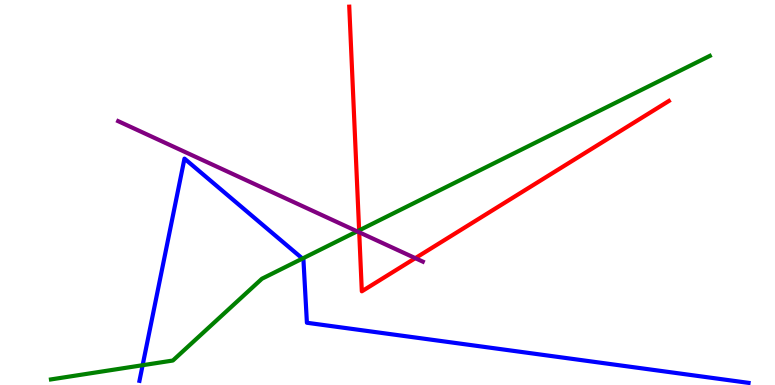[{'lines': ['blue', 'red'], 'intersections': []}, {'lines': ['green', 'red'], 'intersections': [{'x': 4.63, 'y': 4.02}]}, {'lines': ['purple', 'red'], 'intersections': [{'x': 4.64, 'y': 3.97}, {'x': 5.36, 'y': 3.29}]}, {'lines': ['blue', 'green'], 'intersections': [{'x': 1.84, 'y': 0.514}, {'x': 3.9, 'y': 3.28}]}, {'lines': ['blue', 'purple'], 'intersections': []}, {'lines': ['green', 'purple'], 'intersections': [{'x': 4.61, 'y': 3.99}]}]